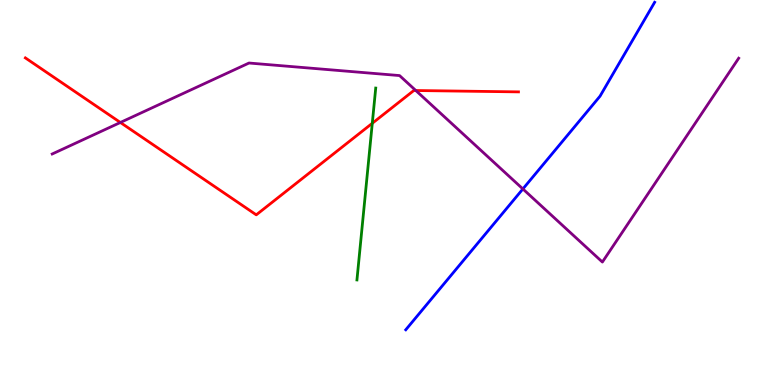[{'lines': ['blue', 'red'], 'intersections': []}, {'lines': ['green', 'red'], 'intersections': [{'x': 4.8, 'y': 6.8}]}, {'lines': ['purple', 'red'], 'intersections': [{'x': 1.55, 'y': 6.82}, {'x': 5.37, 'y': 7.65}]}, {'lines': ['blue', 'green'], 'intersections': []}, {'lines': ['blue', 'purple'], 'intersections': [{'x': 6.75, 'y': 5.09}]}, {'lines': ['green', 'purple'], 'intersections': []}]